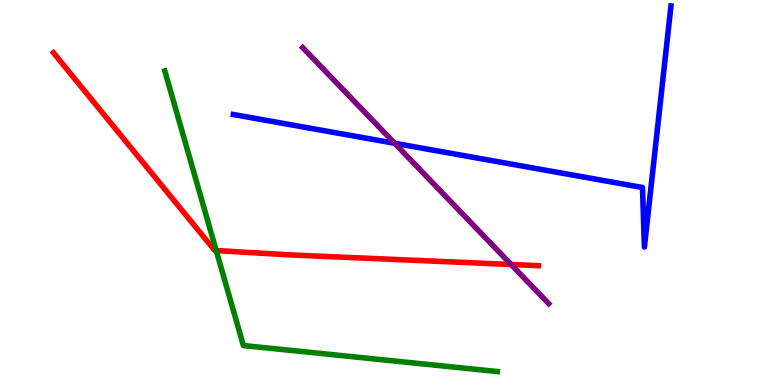[{'lines': ['blue', 'red'], 'intersections': []}, {'lines': ['green', 'red'], 'intersections': [{'x': 2.79, 'y': 3.49}]}, {'lines': ['purple', 'red'], 'intersections': [{'x': 6.6, 'y': 3.13}]}, {'lines': ['blue', 'green'], 'intersections': []}, {'lines': ['blue', 'purple'], 'intersections': [{'x': 5.09, 'y': 6.28}]}, {'lines': ['green', 'purple'], 'intersections': []}]